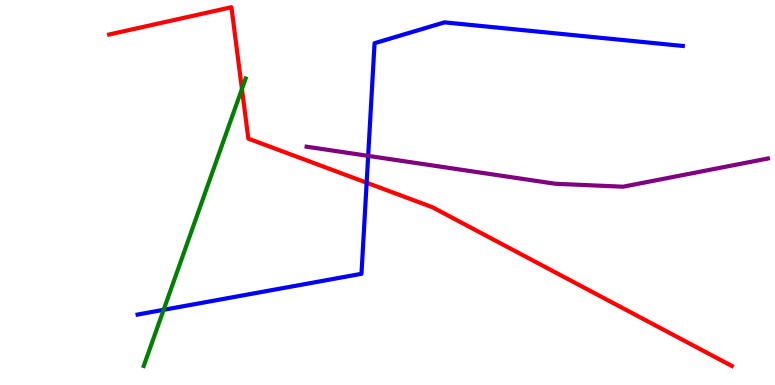[{'lines': ['blue', 'red'], 'intersections': [{'x': 4.73, 'y': 5.25}]}, {'lines': ['green', 'red'], 'intersections': [{'x': 3.12, 'y': 7.69}]}, {'lines': ['purple', 'red'], 'intersections': []}, {'lines': ['blue', 'green'], 'intersections': [{'x': 2.11, 'y': 1.95}]}, {'lines': ['blue', 'purple'], 'intersections': [{'x': 4.75, 'y': 5.95}]}, {'lines': ['green', 'purple'], 'intersections': []}]